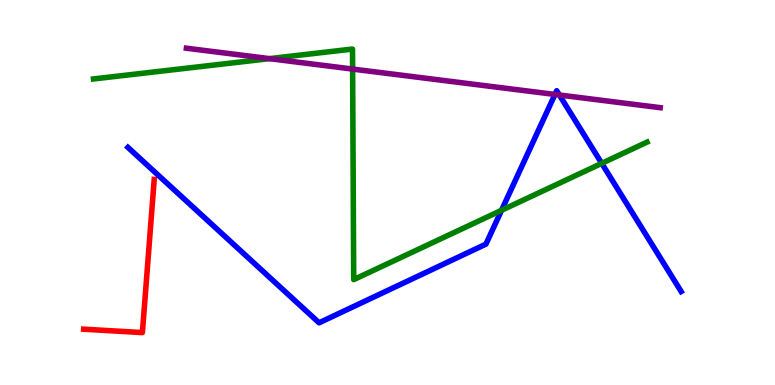[{'lines': ['blue', 'red'], 'intersections': []}, {'lines': ['green', 'red'], 'intersections': []}, {'lines': ['purple', 'red'], 'intersections': []}, {'lines': ['blue', 'green'], 'intersections': [{'x': 6.47, 'y': 4.54}, {'x': 7.76, 'y': 5.76}]}, {'lines': ['blue', 'purple'], 'intersections': [{'x': 7.16, 'y': 7.55}, {'x': 7.22, 'y': 7.53}]}, {'lines': ['green', 'purple'], 'intersections': [{'x': 3.48, 'y': 8.48}, {'x': 4.55, 'y': 8.21}]}]